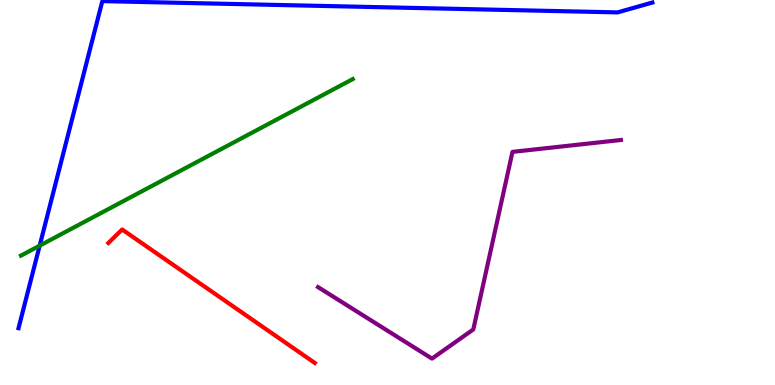[{'lines': ['blue', 'red'], 'intersections': []}, {'lines': ['green', 'red'], 'intersections': []}, {'lines': ['purple', 'red'], 'intersections': []}, {'lines': ['blue', 'green'], 'intersections': [{'x': 0.512, 'y': 3.62}]}, {'lines': ['blue', 'purple'], 'intersections': []}, {'lines': ['green', 'purple'], 'intersections': []}]